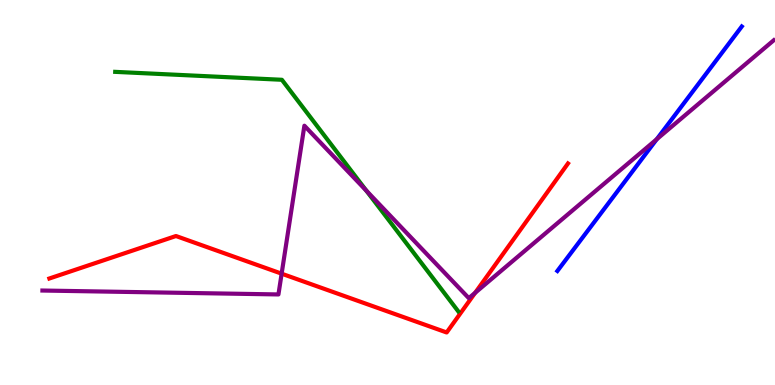[{'lines': ['blue', 'red'], 'intersections': []}, {'lines': ['green', 'red'], 'intersections': []}, {'lines': ['purple', 'red'], 'intersections': [{'x': 3.63, 'y': 2.89}, {'x': 6.13, 'y': 2.4}]}, {'lines': ['blue', 'green'], 'intersections': []}, {'lines': ['blue', 'purple'], 'intersections': [{'x': 8.47, 'y': 6.38}]}, {'lines': ['green', 'purple'], 'intersections': [{'x': 4.73, 'y': 5.05}]}]